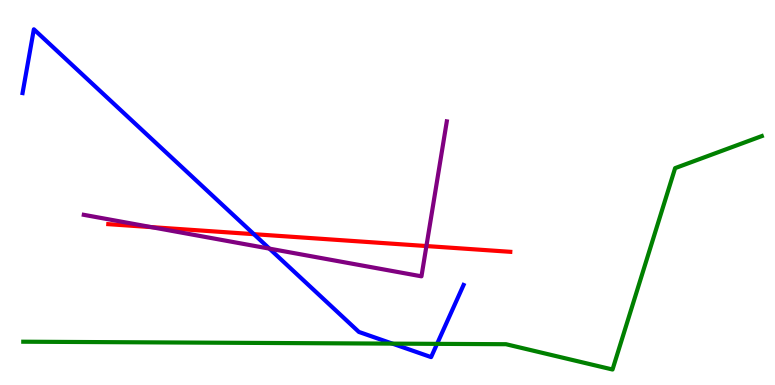[{'lines': ['blue', 'red'], 'intersections': [{'x': 3.28, 'y': 3.92}]}, {'lines': ['green', 'red'], 'intersections': []}, {'lines': ['purple', 'red'], 'intersections': [{'x': 1.95, 'y': 4.1}, {'x': 5.5, 'y': 3.61}]}, {'lines': ['blue', 'green'], 'intersections': [{'x': 5.06, 'y': 1.07}, {'x': 5.64, 'y': 1.07}]}, {'lines': ['blue', 'purple'], 'intersections': [{'x': 3.48, 'y': 3.54}]}, {'lines': ['green', 'purple'], 'intersections': []}]